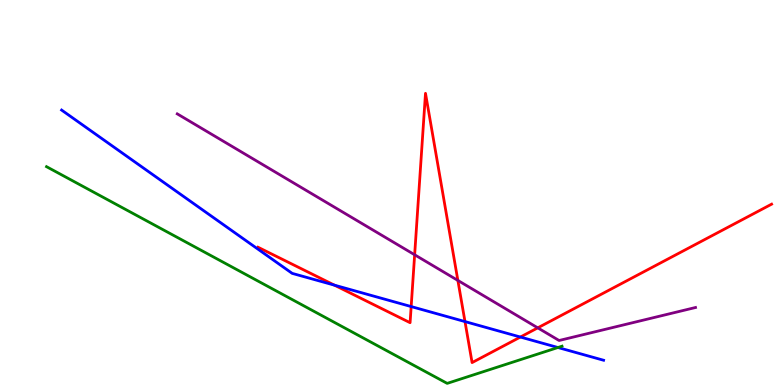[{'lines': ['blue', 'red'], 'intersections': [{'x': 4.32, 'y': 2.59}, {'x': 5.31, 'y': 2.04}, {'x': 6.0, 'y': 1.65}, {'x': 6.71, 'y': 1.25}]}, {'lines': ['green', 'red'], 'intersections': []}, {'lines': ['purple', 'red'], 'intersections': [{'x': 5.35, 'y': 3.38}, {'x': 5.91, 'y': 2.72}, {'x': 6.94, 'y': 1.48}]}, {'lines': ['blue', 'green'], 'intersections': [{'x': 7.2, 'y': 0.974}]}, {'lines': ['blue', 'purple'], 'intersections': []}, {'lines': ['green', 'purple'], 'intersections': []}]